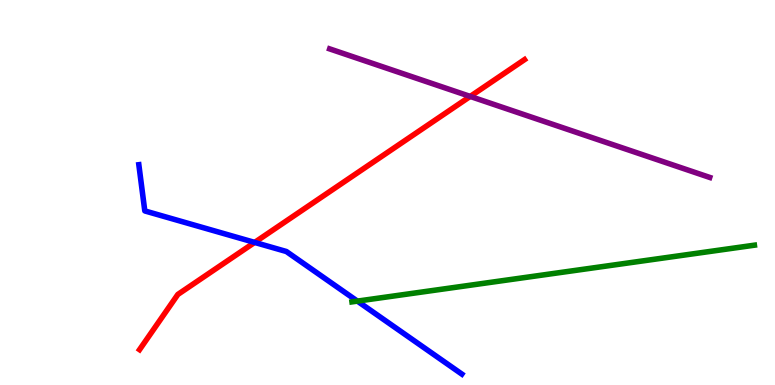[{'lines': ['blue', 'red'], 'intersections': [{'x': 3.29, 'y': 3.7}]}, {'lines': ['green', 'red'], 'intersections': []}, {'lines': ['purple', 'red'], 'intersections': [{'x': 6.07, 'y': 7.5}]}, {'lines': ['blue', 'green'], 'intersections': [{'x': 4.61, 'y': 2.18}]}, {'lines': ['blue', 'purple'], 'intersections': []}, {'lines': ['green', 'purple'], 'intersections': []}]